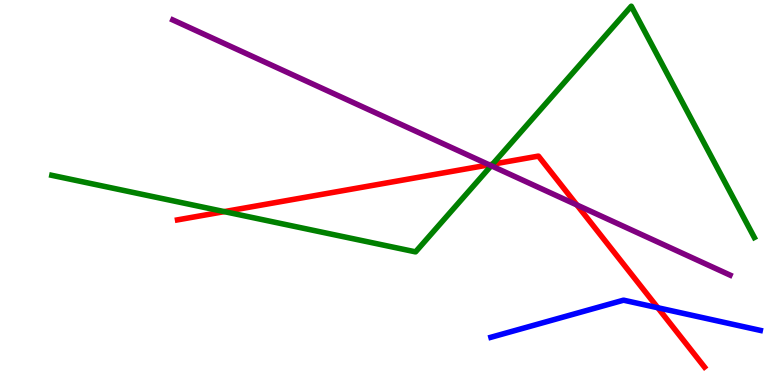[{'lines': ['blue', 'red'], 'intersections': [{'x': 8.49, 'y': 2.01}]}, {'lines': ['green', 'red'], 'intersections': [{'x': 2.89, 'y': 4.5}, {'x': 6.36, 'y': 5.73}]}, {'lines': ['purple', 'red'], 'intersections': [{'x': 6.31, 'y': 5.72}, {'x': 7.44, 'y': 4.68}]}, {'lines': ['blue', 'green'], 'intersections': []}, {'lines': ['blue', 'purple'], 'intersections': []}, {'lines': ['green', 'purple'], 'intersections': [{'x': 6.34, 'y': 5.7}]}]